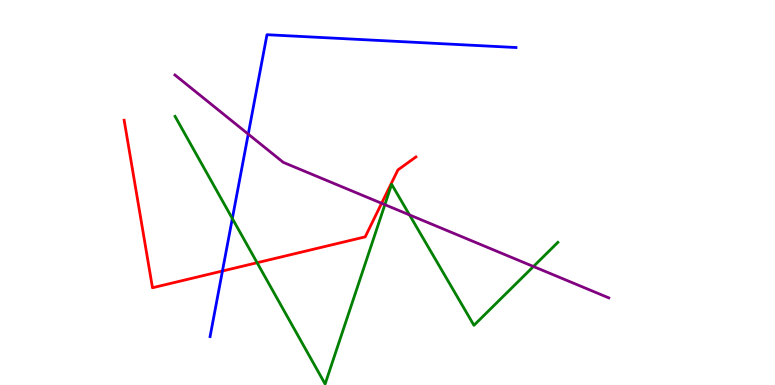[{'lines': ['blue', 'red'], 'intersections': [{'x': 2.87, 'y': 2.96}]}, {'lines': ['green', 'red'], 'intersections': [{'x': 3.32, 'y': 3.18}]}, {'lines': ['purple', 'red'], 'intersections': [{'x': 4.92, 'y': 4.72}]}, {'lines': ['blue', 'green'], 'intersections': [{'x': 3.0, 'y': 4.32}]}, {'lines': ['blue', 'purple'], 'intersections': [{'x': 3.2, 'y': 6.52}]}, {'lines': ['green', 'purple'], 'intersections': [{'x': 4.97, 'y': 4.68}, {'x': 5.28, 'y': 4.42}, {'x': 6.88, 'y': 3.08}]}]